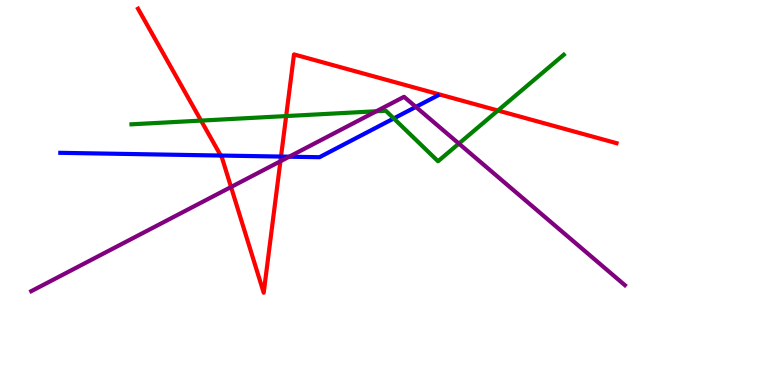[{'lines': ['blue', 'red'], 'intersections': [{'x': 2.85, 'y': 5.96}, {'x': 3.63, 'y': 5.93}]}, {'lines': ['green', 'red'], 'intersections': [{'x': 2.59, 'y': 6.87}, {'x': 3.69, 'y': 6.99}, {'x': 6.42, 'y': 7.13}]}, {'lines': ['purple', 'red'], 'intersections': [{'x': 2.98, 'y': 5.14}, {'x': 3.62, 'y': 5.81}]}, {'lines': ['blue', 'green'], 'intersections': [{'x': 5.08, 'y': 6.92}]}, {'lines': ['blue', 'purple'], 'intersections': [{'x': 3.73, 'y': 5.93}, {'x': 5.37, 'y': 7.22}]}, {'lines': ['green', 'purple'], 'intersections': [{'x': 4.86, 'y': 7.11}, {'x': 5.92, 'y': 6.27}]}]